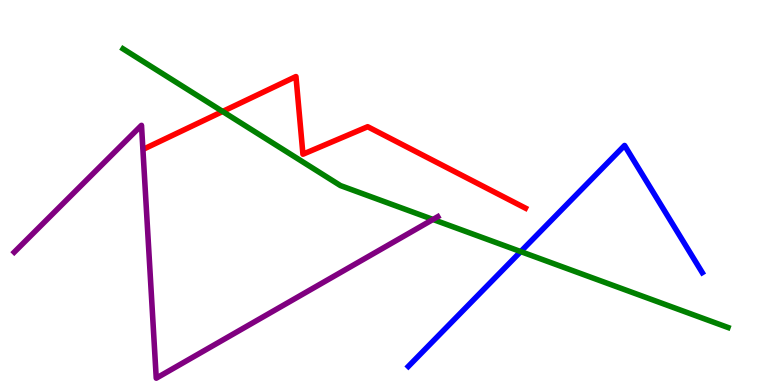[{'lines': ['blue', 'red'], 'intersections': []}, {'lines': ['green', 'red'], 'intersections': [{'x': 2.87, 'y': 7.1}]}, {'lines': ['purple', 'red'], 'intersections': []}, {'lines': ['blue', 'green'], 'intersections': [{'x': 6.72, 'y': 3.47}]}, {'lines': ['blue', 'purple'], 'intersections': []}, {'lines': ['green', 'purple'], 'intersections': [{'x': 5.59, 'y': 4.3}]}]